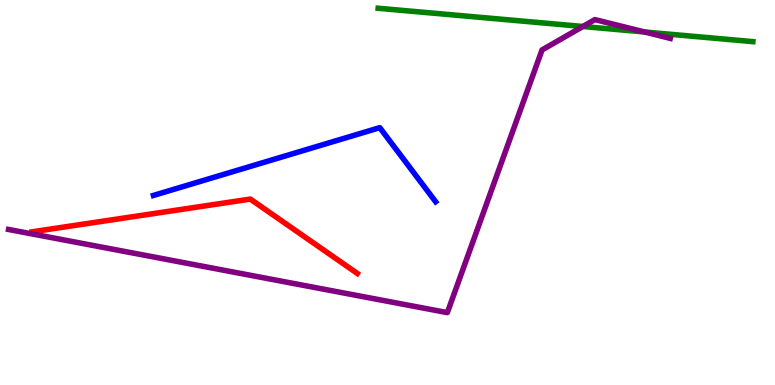[{'lines': ['blue', 'red'], 'intersections': []}, {'lines': ['green', 'red'], 'intersections': []}, {'lines': ['purple', 'red'], 'intersections': []}, {'lines': ['blue', 'green'], 'intersections': []}, {'lines': ['blue', 'purple'], 'intersections': []}, {'lines': ['green', 'purple'], 'intersections': [{'x': 7.52, 'y': 9.31}, {'x': 8.32, 'y': 9.17}]}]